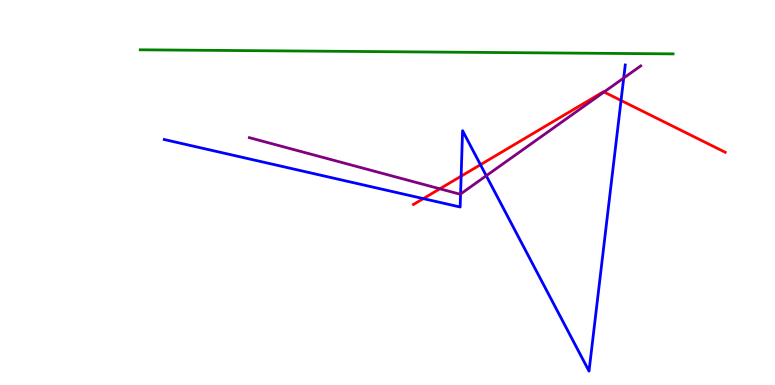[{'lines': ['blue', 'red'], 'intersections': [{'x': 5.46, 'y': 4.84}, {'x': 5.95, 'y': 5.42}, {'x': 6.2, 'y': 5.72}, {'x': 8.01, 'y': 7.39}]}, {'lines': ['green', 'red'], 'intersections': []}, {'lines': ['purple', 'red'], 'intersections': [{'x': 5.68, 'y': 5.1}, {'x': 7.79, 'y': 7.61}]}, {'lines': ['blue', 'green'], 'intersections': []}, {'lines': ['blue', 'purple'], 'intersections': [{'x': 5.94, 'y': 4.96}, {'x': 6.27, 'y': 5.44}, {'x': 8.05, 'y': 7.97}]}, {'lines': ['green', 'purple'], 'intersections': []}]